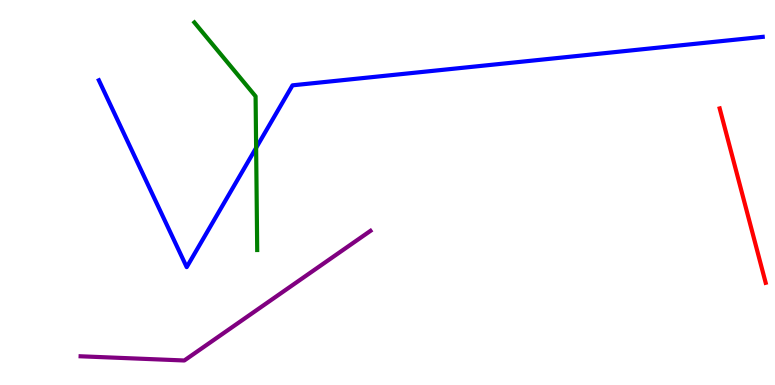[{'lines': ['blue', 'red'], 'intersections': []}, {'lines': ['green', 'red'], 'intersections': []}, {'lines': ['purple', 'red'], 'intersections': []}, {'lines': ['blue', 'green'], 'intersections': [{'x': 3.3, 'y': 6.16}]}, {'lines': ['blue', 'purple'], 'intersections': []}, {'lines': ['green', 'purple'], 'intersections': []}]